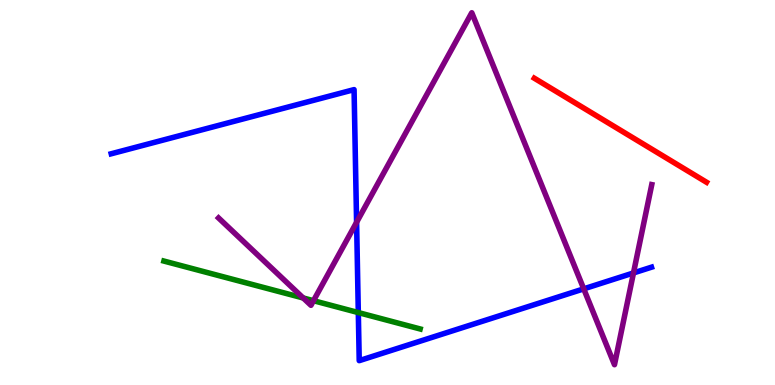[{'lines': ['blue', 'red'], 'intersections': []}, {'lines': ['green', 'red'], 'intersections': []}, {'lines': ['purple', 'red'], 'intersections': []}, {'lines': ['blue', 'green'], 'intersections': [{'x': 4.62, 'y': 1.88}]}, {'lines': ['blue', 'purple'], 'intersections': [{'x': 4.6, 'y': 4.23}, {'x': 7.53, 'y': 2.5}, {'x': 8.17, 'y': 2.91}]}, {'lines': ['green', 'purple'], 'intersections': [{'x': 3.91, 'y': 2.26}, {'x': 4.05, 'y': 2.19}]}]